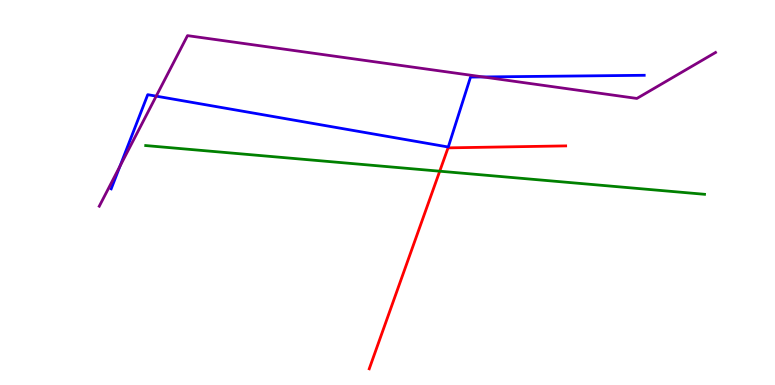[{'lines': ['blue', 'red'], 'intersections': []}, {'lines': ['green', 'red'], 'intersections': [{'x': 5.67, 'y': 5.55}]}, {'lines': ['purple', 'red'], 'intersections': []}, {'lines': ['blue', 'green'], 'intersections': []}, {'lines': ['blue', 'purple'], 'intersections': [{'x': 1.55, 'y': 5.68}, {'x': 2.02, 'y': 7.5}, {'x': 6.23, 'y': 8.0}]}, {'lines': ['green', 'purple'], 'intersections': []}]